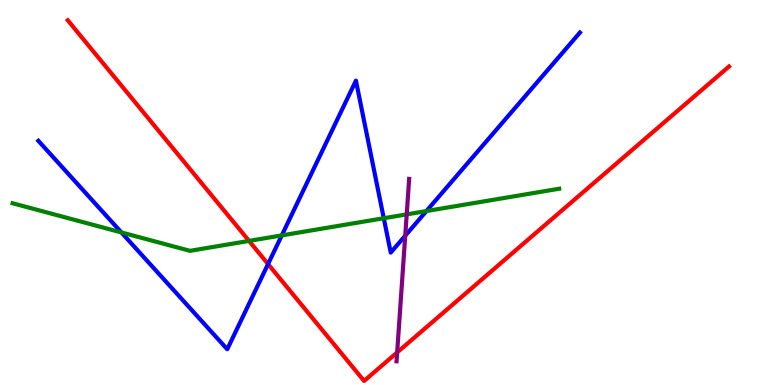[{'lines': ['blue', 'red'], 'intersections': [{'x': 3.46, 'y': 3.14}]}, {'lines': ['green', 'red'], 'intersections': [{'x': 3.21, 'y': 3.74}]}, {'lines': ['purple', 'red'], 'intersections': [{'x': 5.12, 'y': 0.846}]}, {'lines': ['blue', 'green'], 'intersections': [{'x': 1.57, 'y': 3.96}, {'x': 3.64, 'y': 3.89}, {'x': 4.95, 'y': 4.33}, {'x': 5.5, 'y': 4.52}]}, {'lines': ['blue', 'purple'], 'intersections': [{'x': 5.23, 'y': 3.88}]}, {'lines': ['green', 'purple'], 'intersections': [{'x': 5.25, 'y': 4.43}]}]